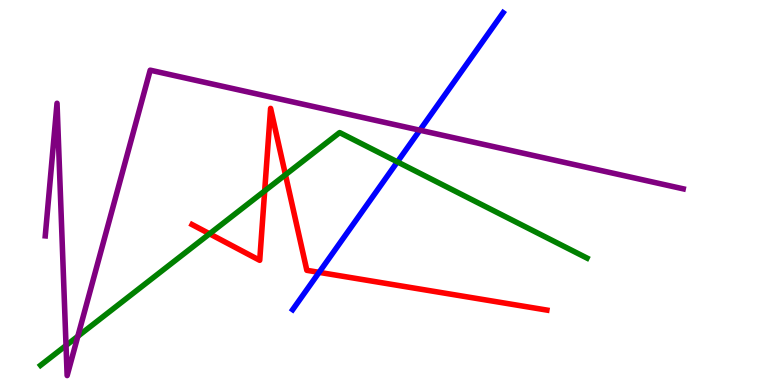[{'lines': ['blue', 'red'], 'intersections': [{'x': 4.12, 'y': 2.93}]}, {'lines': ['green', 'red'], 'intersections': [{'x': 2.7, 'y': 3.93}, {'x': 3.42, 'y': 5.04}, {'x': 3.68, 'y': 5.46}]}, {'lines': ['purple', 'red'], 'intersections': []}, {'lines': ['blue', 'green'], 'intersections': [{'x': 5.13, 'y': 5.8}]}, {'lines': ['blue', 'purple'], 'intersections': [{'x': 5.42, 'y': 6.62}]}, {'lines': ['green', 'purple'], 'intersections': [{'x': 0.852, 'y': 1.03}, {'x': 1.0, 'y': 1.26}]}]